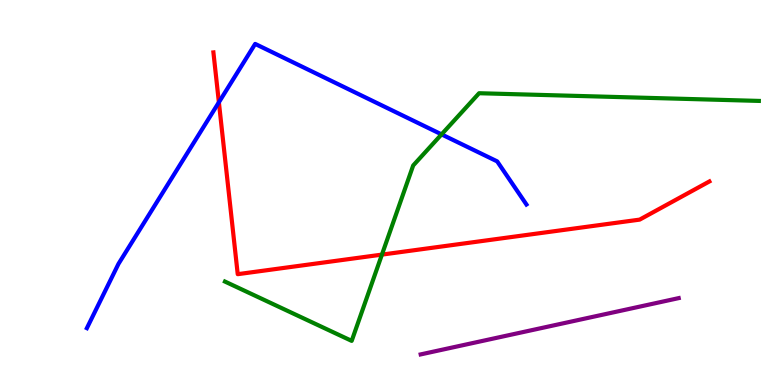[{'lines': ['blue', 'red'], 'intersections': [{'x': 2.82, 'y': 7.34}]}, {'lines': ['green', 'red'], 'intersections': [{'x': 4.93, 'y': 3.39}]}, {'lines': ['purple', 'red'], 'intersections': []}, {'lines': ['blue', 'green'], 'intersections': [{'x': 5.7, 'y': 6.51}]}, {'lines': ['blue', 'purple'], 'intersections': []}, {'lines': ['green', 'purple'], 'intersections': []}]